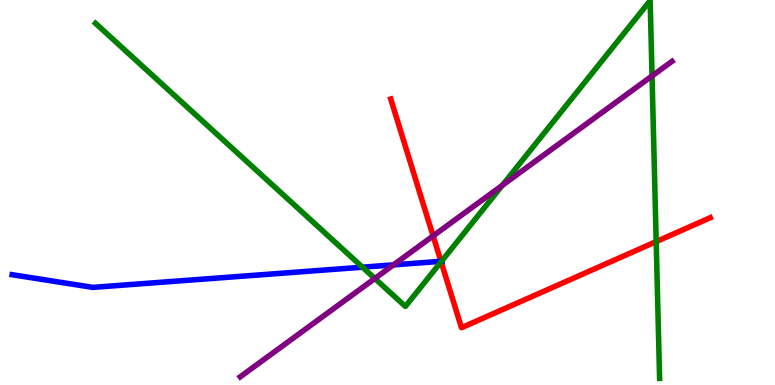[{'lines': ['blue', 'red'], 'intersections': [{'x': 5.69, 'y': 3.21}]}, {'lines': ['green', 'red'], 'intersections': [{'x': 5.69, 'y': 3.2}, {'x': 8.47, 'y': 3.72}]}, {'lines': ['purple', 'red'], 'intersections': [{'x': 5.59, 'y': 3.87}]}, {'lines': ['blue', 'green'], 'intersections': [{'x': 4.68, 'y': 3.06}, {'x': 5.7, 'y': 3.21}]}, {'lines': ['blue', 'purple'], 'intersections': [{'x': 5.08, 'y': 3.12}]}, {'lines': ['green', 'purple'], 'intersections': [{'x': 4.84, 'y': 2.77}, {'x': 6.48, 'y': 5.19}, {'x': 8.41, 'y': 8.03}]}]